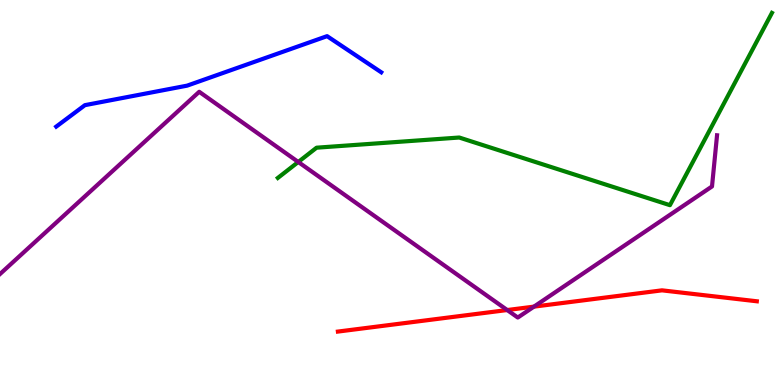[{'lines': ['blue', 'red'], 'intersections': []}, {'lines': ['green', 'red'], 'intersections': []}, {'lines': ['purple', 'red'], 'intersections': [{'x': 6.54, 'y': 1.95}, {'x': 6.89, 'y': 2.04}]}, {'lines': ['blue', 'green'], 'intersections': []}, {'lines': ['blue', 'purple'], 'intersections': []}, {'lines': ['green', 'purple'], 'intersections': [{'x': 3.85, 'y': 5.79}]}]